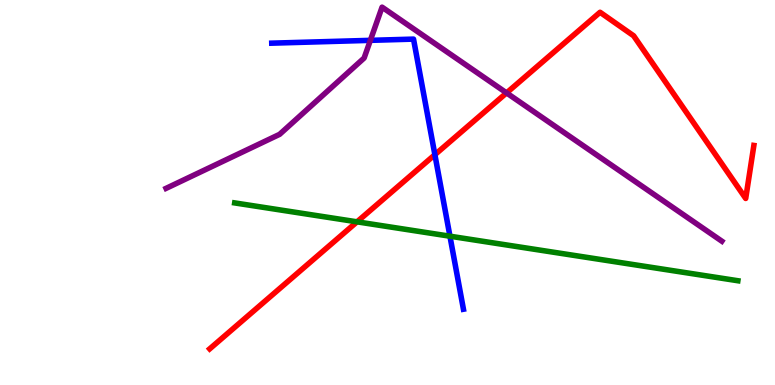[{'lines': ['blue', 'red'], 'intersections': [{'x': 5.61, 'y': 5.98}]}, {'lines': ['green', 'red'], 'intersections': [{'x': 4.61, 'y': 4.24}]}, {'lines': ['purple', 'red'], 'intersections': [{'x': 6.54, 'y': 7.59}]}, {'lines': ['blue', 'green'], 'intersections': [{'x': 5.81, 'y': 3.86}]}, {'lines': ['blue', 'purple'], 'intersections': [{'x': 4.78, 'y': 8.95}]}, {'lines': ['green', 'purple'], 'intersections': []}]